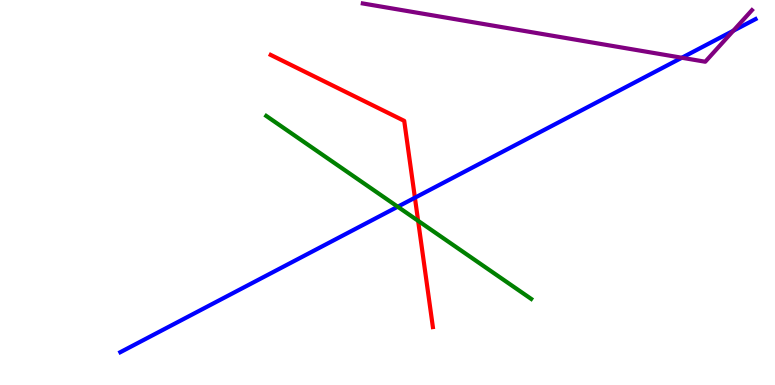[{'lines': ['blue', 'red'], 'intersections': [{'x': 5.35, 'y': 4.86}]}, {'lines': ['green', 'red'], 'intersections': [{'x': 5.39, 'y': 4.26}]}, {'lines': ['purple', 'red'], 'intersections': []}, {'lines': ['blue', 'green'], 'intersections': [{'x': 5.13, 'y': 4.63}]}, {'lines': ['blue', 'purple'], 'intersections': [{'x': 8.8, 'y': 8.5}, {'x': 9.46, 'y': 9.2}]}, {'lines': ['green', 'purple'], 'intersections': []}]